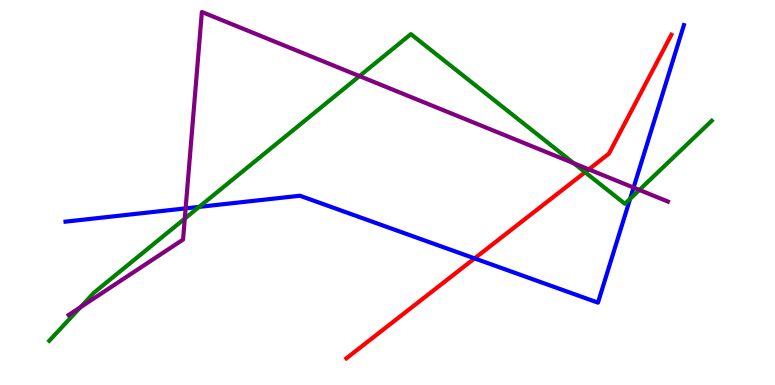[{'lines': ['blue', 'red'], 'intersections': [{'x': 6.12, 'y': 3.29}]}, {'lines': ['green', 'red'], 'intersections': [{'x': 7.55, 'y': 5.53}]}, {'lines': ['purple', 'red'], 'intersections': [{'x': 7.6, 'y': 5.6}]}, {'lines': ['blue', 'green'], 'intersections': [{'x': 2.57, 'y': 4.63}, {'x': 8.13, 'y': 4.84}]}, {'lines': ['blue', 'purple'], 'intersections': [{'x': 2.4, 'y': 4.59}, {'x': 8.18, 'y': 5.13}]}, {'lines': ['green', 'purple'], 'intersections': [{'x': 1.04, 'y': 2.02}, {'x': 2.38, 'y': 4.32}, {'x': 4.64, 'y': 8.02}, {'x': 7.4, 'y': 5.76}, {'x': 8.25, 'y': 5.07}]}]